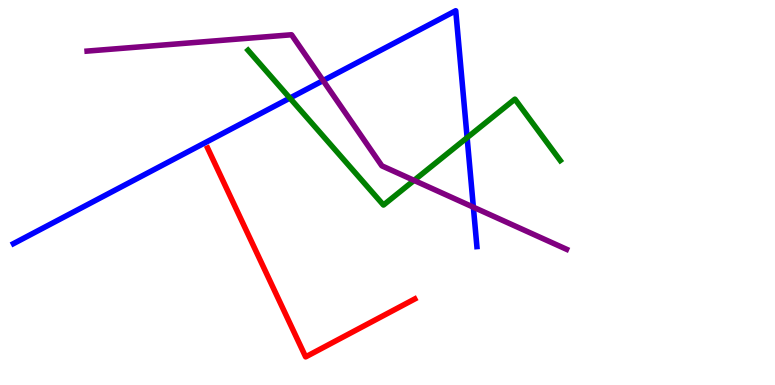[{'lines': ['blue', 'red'], 'intersections': []}, {'lines': ['green', 'red'], 'intersections': []}, {'lines': ['purple', 'red'], 'intersections': []}, {'lines': ['blue', 'green'], 'intersections': [{'x': 3.74, 'y': 7.45}, {'x': 6.03, 'y': 6.42}]}, {'lines': ['blue', 'purple'], 'intersections': [{'x': 4.17, 'y': 7.91}, {'x': 6.11, 'y': 4.62}]}, {'lines': ['green', 'purple'], 'intersections': [{'x': 5.34, 'y': 5.31}]}]